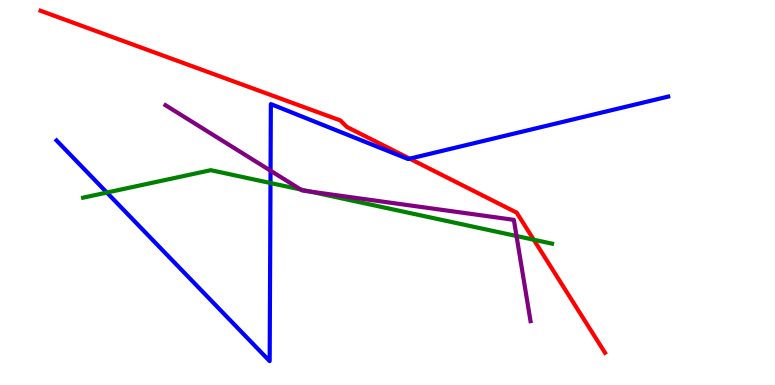[{'lines': ['blue', 'red'], 'intersections': [{'x': 5.29, 'y': 5.88}]}, {'lines': ['green', 'red'], 'intersections': [{'x': 6.89, 'y': 3.77}]}, {'lines': ['purple', 'red'], 'intersections': []}, {'lines': ['blue', 'green'], 'intersections': [{'x': 1.38, 'y': 5.0}, {'x': 3.49, 'y': 5.25}]}, {'lines': ['blue', 'purple'], 'intersections': [{'x': 3.49, 'y': 5.57}]}, {'lines': ['green', 'purple'], 'intersections': [{'x': 3.88, 'y': 5.08}, {'x': 4.0, 'y': 5.03}, {'x': 6.66, 'y': 3.87}]}]